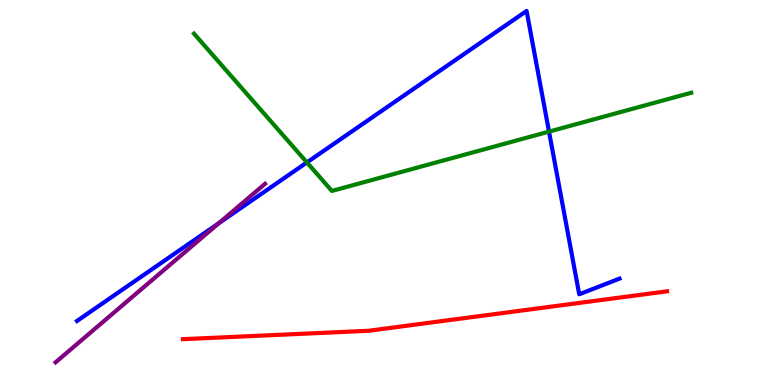[{'lines': ['blue', 'red'], 'intersections': []}, {'lines': ['green', 'red'], 'intersections': []}, {'lines': ['purple', 'red'], 'intersections': []}, {'lines': ['blue', 'green'], 'intersections': [{'x': 3.96, 'y': 5.78}, {'x': 7.08, 'y': 6.58}]}, {'lines': ['blue', 'purple'], 'intersections': [{'x': 2.83, 'y': 4.21}]}, {'lines': ['green', 'purple'], 'intersections': []}]